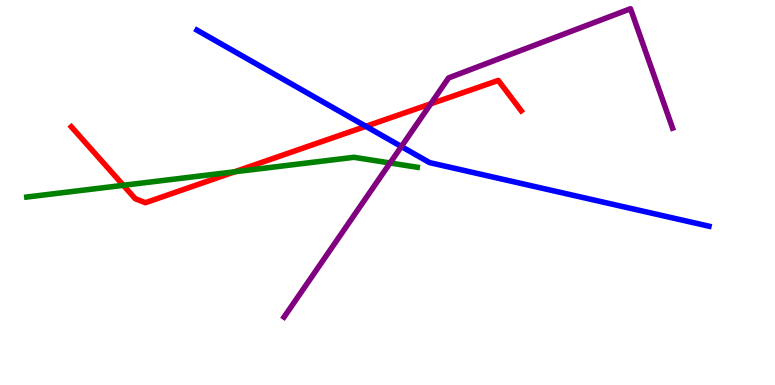[{'lines': ['blue', 'red'], 'intersections': [{'x': 4.72, 'y': 6.72}]}, {'lines': ['green', 'red'], 'intersections': [{'x': 1.59, 'y': 5.19}, {'x': 3.03, 'y': 5.54}]}, {'lines': ['purple', 'red'], 'intersections': [{'x': 5.56, 'y': 7.3}]}, {'lines': ['blue', 'green'], 'intersections': []}, {'lines': ['blue', 'purple'], 'intersections': [{'x': 5.18, 'y': 6.19}]}, {'lines': ['green', 'purple'], 'intersections': [{'x': 5.03, 'y': 5.77}]}]